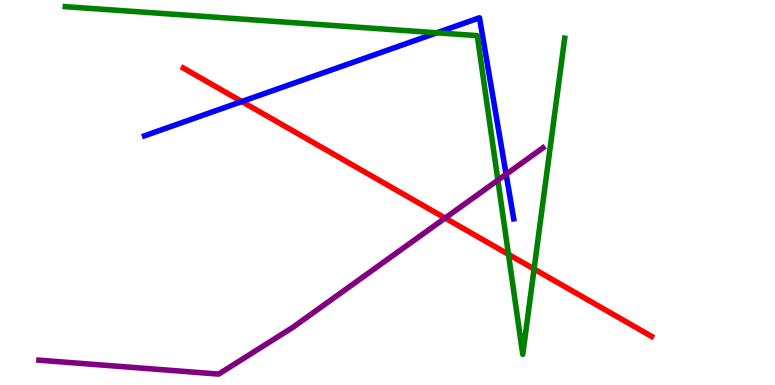[{'lines': ['blue', 'red'], 'intersections': [{'x': 3.12, 'y': 7.36}]}, {'lines': ['green', 'red'], 'intersections': [{'x': 6.56, 'y': 3.39}, {'x': 6.89, 'y': 3.01}]}, {'lines': ['purple', 'red'], 'intersections': [{'x': 5.74, 'y': 4.34}]}, {'lines': ['blue', 'green'], 'intersections': [{'x': 5.64, 'y': 9.15}]}, {'lines': ['blue', 'purple'], 'intersections': [{'x': 6.53, 'y': 5.47}]}, {'lines': ['green', 'purple'], 'intersections': [{'x': 6.42, 'y': 5.32}]}]